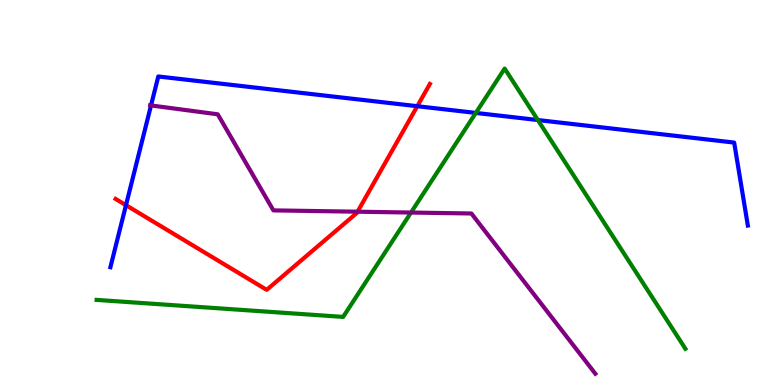[{'lines': ['blue', 'red'], 'intersections': [{'x': 1.63, 'y': 4.67}, {'x': 5.38, 'y': 7.24}]}, {'lines': ['green', 'red'], 'intersections': []}, {'lines': ['purple', 'red'], 'intersections': [{'x': 4.61, 'y': 4.5}]}, {'lines': ['blue', 'green'], 'intersections': [{'x': 6.14, 'y': 7.07}, {'x': 6.94, 'y': 6.88}]}, {'lines': ['blue', 'purple'], 'intersections': [{'x': 1.95, 'y': 7.26}]}, {'lines': ['green', 'purple'], 'intersections': [{'x': 5.3, 'y': 4.48}]}]